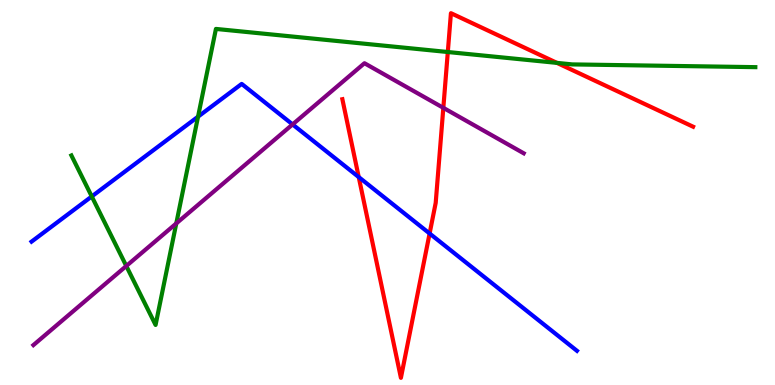[{'lines': ['blue', 'red'], 'intersections': [{'x': 4.63, 'y': 5.4}, {'x': 5.54, 'y': 3.93}]}, {'lines': ['green', 'red'], 'intersections': [{'x': 5.78, 'y': 8.65}, {'x': 7.19, 'y': 8.37}]}, {'lines': ['purple', 'red'], 'intersections': [{'x': 5.72, 'y': 7.2}]}, {'lines': ['blue', 'green'], 'intersections': [{'x': 1.18, 'y': 4.9}, {'x': 2.56, 'y': 6.97}]}, {'lines': ['blue', 'purple'], 'intersections': [{'x': 3.78, 'y': 6.77}]}, {'lines': ['green', 'purple'], 'intersections': [{'x': 1.63, 'y': 3.09}, {'x': 2.27, 'y': 4.2}]}]